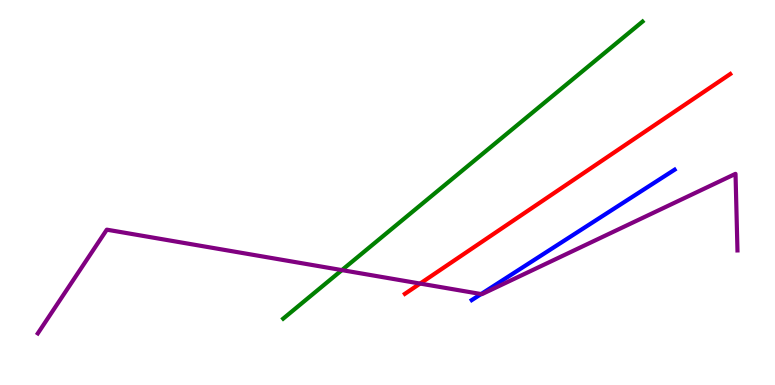[{'lines': ['blue', 'red'], 'intersections': []}, {'lines': ['green', 'red'], 'intersections': []}, {'lines': ['purple', 'red'], 'intersections': [{'x': 5.42, 'y': 2.63}]}, {'lines': ['blue', 'green'], 'intersections': []}, {'lines': ['blue', 'purple'], 'intersections': [{'x': 6.21, 'y': 2.36}]}, {'lines': ['green', 'purple'], 'intersections': [{'x': 4.41, 'y': 2.98}]}]